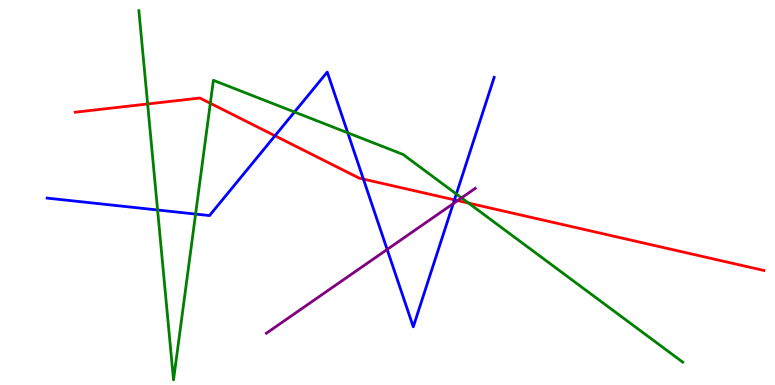[{'lines': ['blue', 'red'], 'intersections': [{'x': 3.55, 'y': 6.47}, {'x': 4.69, 'y': 5.35}, {'x': 5.86, 'y': 4.81}]}, {'lines': ['green', 'red'], 'intersections': [{'x': 1.9, 'y': 7.3}, {'x': 2.71, 'y': 7.32}, {'x': 6.05, 'y': 4.72}]}, {'lines': ['purple', 'red'], 'intersections': [{'x': 5.9, 'y': 4.79}]}, {'lines': ['blue', 'green'], 'intersections': [{'x': 2.03, 'y': 4.55}, {'x': 2.52, 'y': 4.44}, {'x': 3.8, 'y': 7.09}, {'x': 4.49, 'y': 6.55}, {'x': 5.89, 'y': 4.96}]}, {'lines': ['blue', 'purple'], 'intersections': [{'x': 5.0, 'y': 3.52}, {'x': 5.85, 'y': 4.71}]}, {'lines': ['green', 'purple'], 'intersections': [{'x': 5.96, 'y': 4.86}]}]